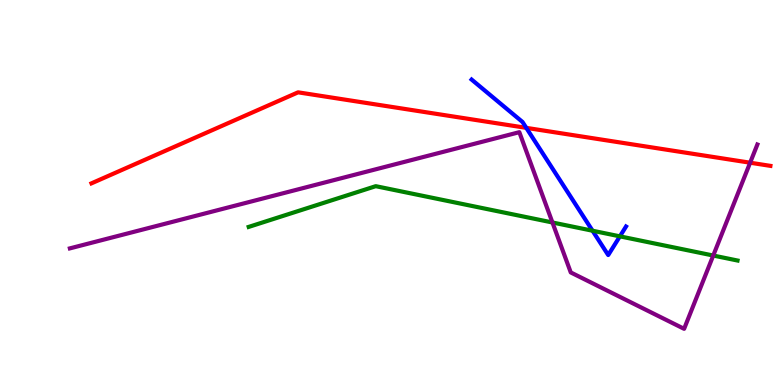[{'lines': ['blue', 'red'], 'intersections': [{'x': 6.79, 'y': 6.68}]}, {'lines': ['green', 'red'], 'intersections': []}, {'lines': ['purple', 'red'], 'intersections': [{'x': 9.68, 'y': 5.77}]}, {'lines': ['blue', 'green'], 'intersections': [{'x': 7.65, 'y': 4.01}, {'x': 8.0, 'y': 3.86}]}, {'lines': ['blue', 'purple'], 'intersections': []}, {'lines': ['green', 'purple'], 'intersections': [{'x': 7.13, 'y': 4.22}, {'x': 9.2, 'y': 3.36}]}]